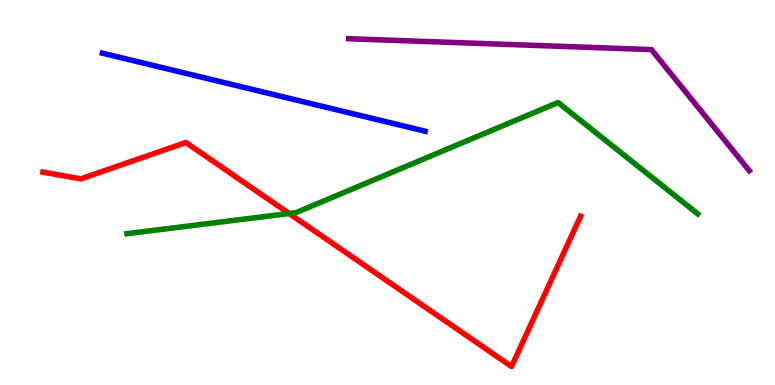[{'lines': ['blue', 'red'], 'intersections': []}, {'lines': ['green', 'red'], 'intersections': [{'x': 3.73, 'y': 4.45}]}, {'lines': ['purple', 'red'], 'intersections': []}, {'lines': ['blue', 'green'], 'intersections': []}, {'lines': ['blue', 'purple'], 'intersections': []}, {'lines': ['green', 'purple'], 'intersections': []}]